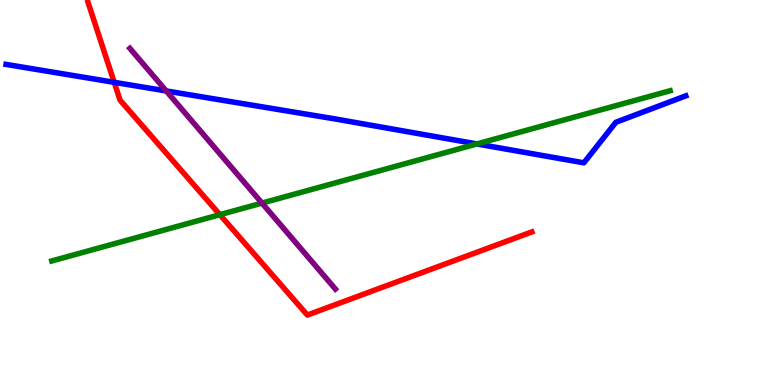[{'lines': ['blue', 'red'], 'intersections': [{'x': 1.47, 'y': 7.86}]}, {'lines': ['green', 'red'], 'intersections': [{'x': 2.84, 'y': 4.42}]}, {'lines': ['purple', 'red'], 'intersections': []}, {'lines': ['blue', 'green'], 'intersections': [{'x': 6.15, 'y': 6.26}]}, {'lines': ['blue', 'purple'], 'intersections': [{'x': 2.14, 'y': 7.64}]}, {'lines': ['green', 'purple'], 'intersections': [{'x': 3.38, 'y': 4.72}]}]